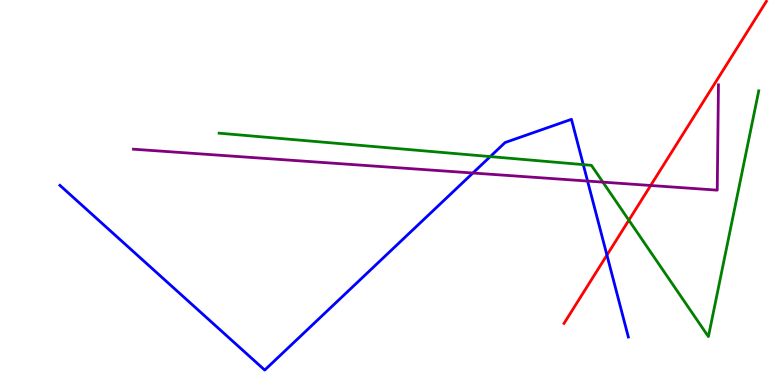[{'lines': ['blue', 'red'], 'intersections': [{'x': 7.83, 'y': 3.37}]}, {'lines': ['green', 'red'], 'intersections': [{'x': 8.11, 'y': 4.28}]}, {'lines': ['purple', 'red'], 'intersections': [{'x': 8.4, 'y': 5.18}]}, {'lines': ['blue', 'green'], 'intersections': [{'x': 6.33, 'y': 5.93}, {'x': 7.53, 'y': 5.72}]}, {'lines': ['blue', 'purple'], 'intersections': [{'x': 6.1, 'y': 5.51}, {'x': 7.58, 'y': 5.3}]}, {'lines': ['green', 'purple'], 'intersections': [{'x': 7.78, 'y': 5.27}]}]